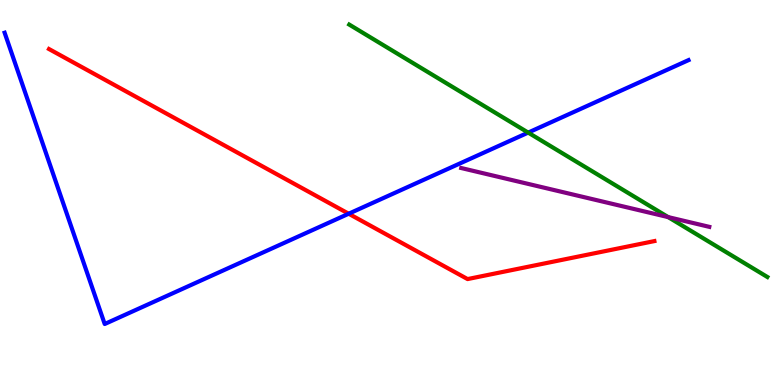[{'lines': ['blue', 'red'], 'intersections': [{'x': 4.5, 'y': 4.45}]}, {'lines': ['green', 'red'], 'intersections': []}, {'lines': ['purple', 'red'], 'intersections': []}, {'lines': ['blue', 'green'], 'intersections': [{'x': 6.82, 'y': 6.56}]}, {'lines': ['blue', 'purple'], 'intersections': []}, {'lines': ['green', 'purple'], 'intersections': [{'x': 8.62, 'y': 4.36}]}]